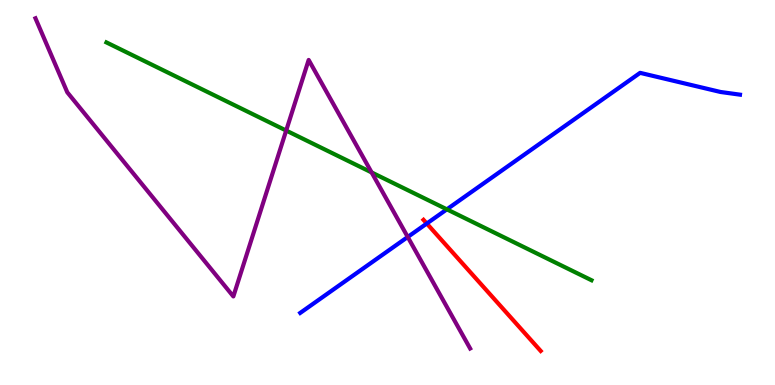[{'lines': ['blue', 'red'], 'intersections': [{'x': 5.51, 'y': 4.19}]}, {'lines': ['green', 'red'], 'intersections': []}, {'lines': ['purple', 'red'], 'intersections': []}, {'lines': ['blue', 'green'], 'intersections': [{'x': 5.77, 'y': 4.56}]}, {'lines': ['blue', 'purple'], 'intersections': [{'x': 5.26, 'y': 3.84}]}, {'lines': ['green', 'purple'], 'intersections': [{'x': 3.69, 'y': 6.61}, {'x': 4.8, 'y': 5.52}]}]